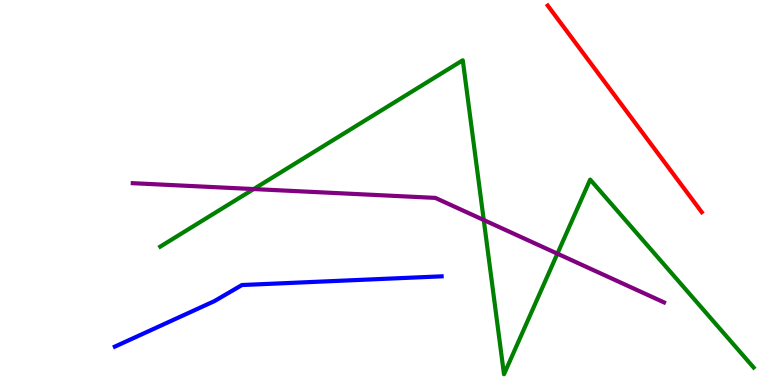[{'lines': ['blue', 'red'], 'intersections': []}, {'lines': ['green', 'red'], 'intersections': []}, {'lines': ['purple', 'red'], 'intersections': []}, {'lines': ['blue', 'green'], 'intersections': []}, {'lines': ['blue', 'purple'], 'intersections': []}, {'lines': ['green', 'purple'], 'intersections': [{'x': 3.27, 'y': 5.09}, {'x': 6.24, 'y': 4.29}, {'x': 7.19, 'y': 3.41}]}]